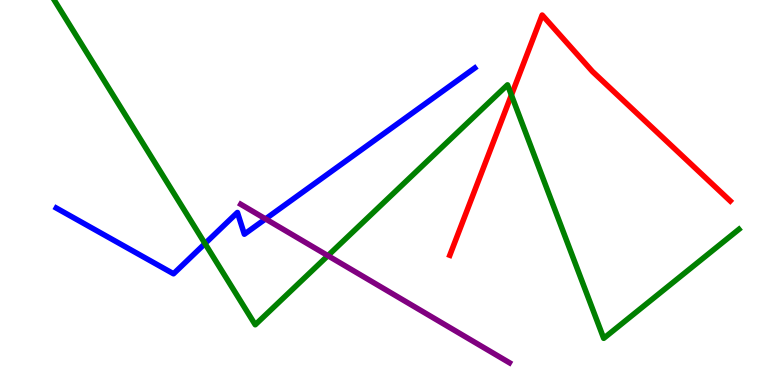[{'lines': ['blue', 'red'], 'intersections': []}, {'lines': ['green', 'red'], 'intersections': [{'x': 6.6, 'y': 7.53}]}, {'lines': ['purple', 'red'], 'intersections': []}, {'lines': ['blue', 'green'], 'intersections': [{'x': 2.65, 'y': 3.67}]}, {'lines': ['blue', 'purple'], 'intersections': [{'x': 3.43, 'y': 4.31}]}, {'lines': ['green', 'purple'], 'intersections': [{'x': 4.23, 'y': 3.36}]}]